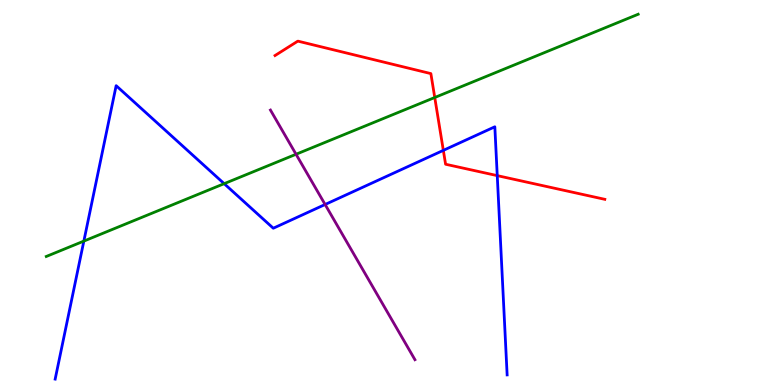[{'lines': ['blue', 'red'], 'intersections': [{'x': 5.72, 'y': 6.09}, {'x': 6.42, 'y': 5.44}]}, {'lines': ['green', 'red'], 'intersections': [{'x': 5.61, 'y': 7.47}]}, {'lines': ['purple', 'red'], 'intersections': []}, {'lines': ['blue', 'green'], 'intersections': [{'x': 1.08, 'y': 3.74}, {'x': 2.89, 'y': 5.23}]}, {'lines': ['blue', 'purple'], 'intersections': [{'x': 4.19, 'y': 4.69}]}, {'lines': ['green', 'purple'], 'intersections': [{'x': 3.82, 'y': 5.99}]}]